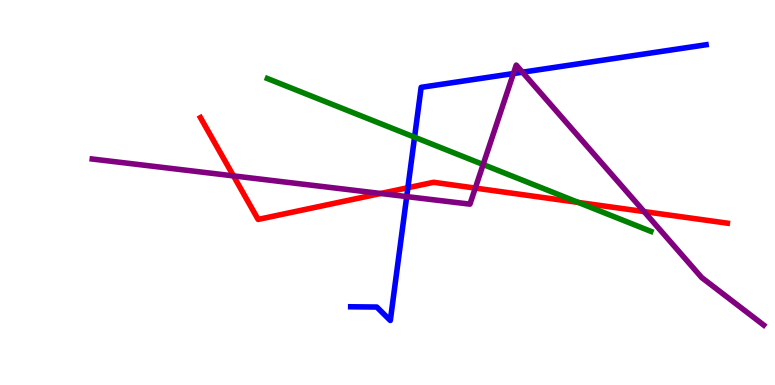[{'lines': ['blue', 'red'], 'intersections': [{'x': 5.26, 'y': 5.12}]}, {'lines': ['green', 'red'], 'intersections': [{'x': 7.46, 'y': 4.74}]}, {'lines': ['purple', 'red'], 'intersections': [{'x': 3.01, 'y': 5.43}, {'x': 4.91, 'y': 4.97}, {'x': 6.13, 'y': 5.11}, {'x': 8.31, 'y': 4.5}]}, {'lines': ['blue', 'green'], 'intersections': [{'x': 5.35, 'y': 6.44}]}, {'lines': ['blue', 'purple'], 'intersections': [{'x': 5.25, 'y': 4.89}, {'x': 6.62, 'y': 8.09}, {'x': 6.74, 'y': 8.12}]}, {'lines': ['green', 'purple'], 'intersections': [{'x': 6.23, 'y': 5.73}]}]